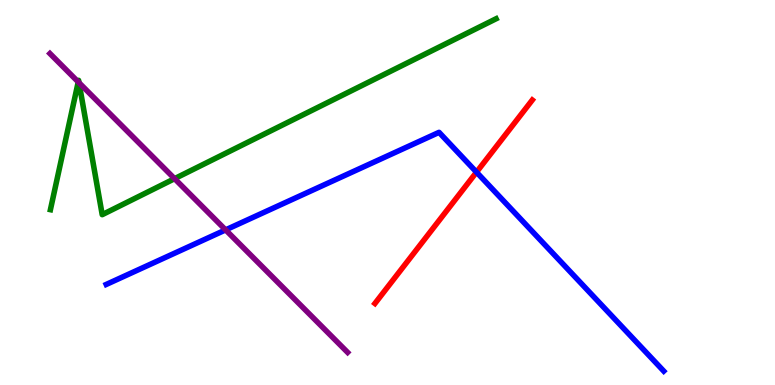[{'lines': ['blue', 'red'], 'intersections': [{'x': 6.15, 'y': 5.53}]}, {'lines': ['green', 'red'], 'intersections': []}, {'lines': ['purple', 'red'], 'intersections': []}, {'lines': ['blue', 'green'], 'intersections': []}, {'lines': ['blue', 'purple'], 'intersections': [{'x': 2.91, 'y': 4.03}]}, {'lines': ['green', 'purple'], 'intersections': [{'x': 1.01, 'y': 7.87}, {'x': 1.02, 'y': 7.85}, {'x': 2.25, 'y': 5.36}]}]